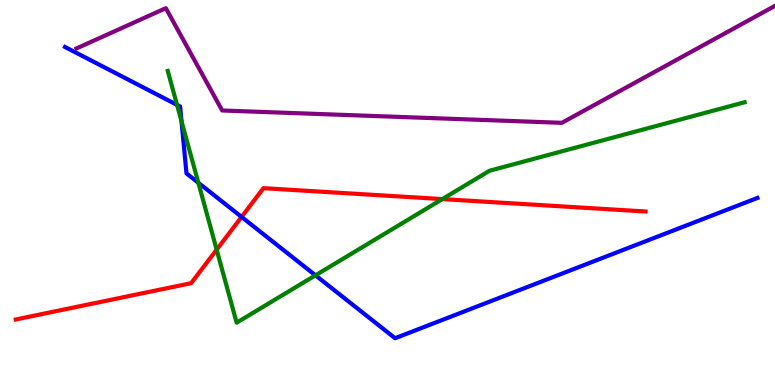[{'lines': ['blue', 'red'], 'intersections': [{'x': 3.12, 'y': 4.37}]}, {'lines': ['green', 'red'], 'intersections': [{'x': 2.8, 'y': 3.51}, {'x': 5.71, 'y': 4.83}]}, {'lines': ['purple', 'red'], 'intersections': []}, {'lines': ['blue', 'green'], 'intersections': [{'x': 2.28, 'y': 7.28}, {'x': 2.34, 'y': 6.85}, {'x': 2.56, 'y': 5.25}, {'x': 4.07, 'y': 2.85}]}, {'lines': ['blue', 'purple'], 'intersections': []}, {'lines': ['green', 'purple'], 'intersections': []}]